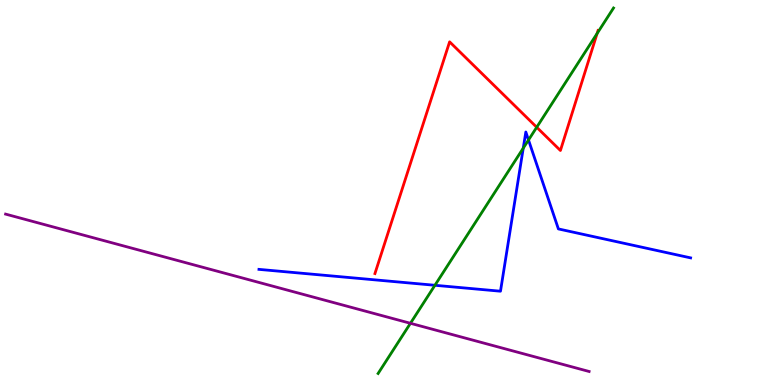[{'lines': ['blue', 'red'], 'intersections': []}, {'lines': ['green', 'red'], 'intersections': [{'x': 6.93, 'y': 6.69}, {'x': 7.7, 'y': 9.13}]}, {'lines': ['purple', 'red'], 'intersections': []}, {'lines': ['blue', 'green'], 'intersections': [{'x': 5.61, 'y': 2.59}, {'x': 6.75, 'y': 6.15}, {'x': 6.82, 'y': 6.36}]}, {'lines': ['blue', 'purple'], 'intersections': []}, {'lines': ['green', 'purple'], 'intersections': [{'x': 5.3, 'y': 1.6}]}]